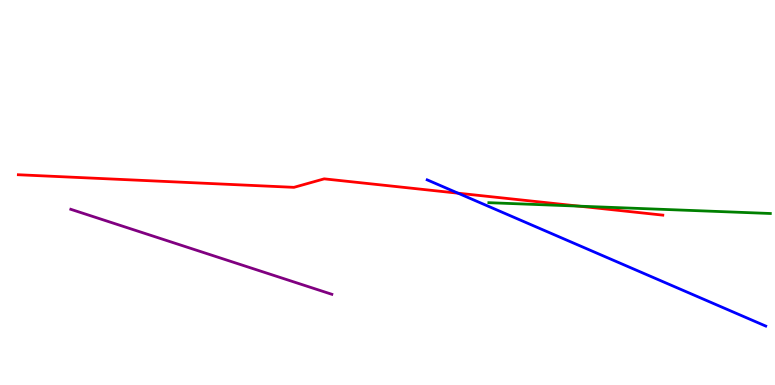[{'lines': ['blue', 'red'], 'intersections': [{'x': 5.91, 'y': 4.98}]}, {'lines': ['green', 'red'], 'intersections': [{'x': 7.47, 'y': 4.65}]}, {'lines': ['purple', 'red'], 'intersections': []}, {'lines': ['blue', 'green'], 'intersections': []}, {'lines': ['blue', 'purple'], 'intersections': []}, {'lines': ['green', 'purple'], 'intersections': []}]